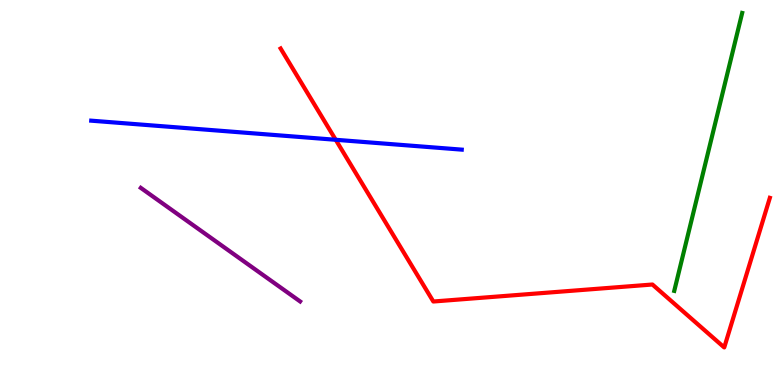[{'lines': ['blue', 'red'], 'intersections': [{'x': 4.33, 'y': 6.37}]}, {'lines': ['green', 'red'], 'intersections': []}, {'lines': ['purple', 'red'], 'intersections': []}, {'lines': ['blue', 'green'], 'intersections': []}, {'lines': ['blue', 'purple'], 'intersections': []}, {'lines': ['green', 'purple'], 'intersections': []}]